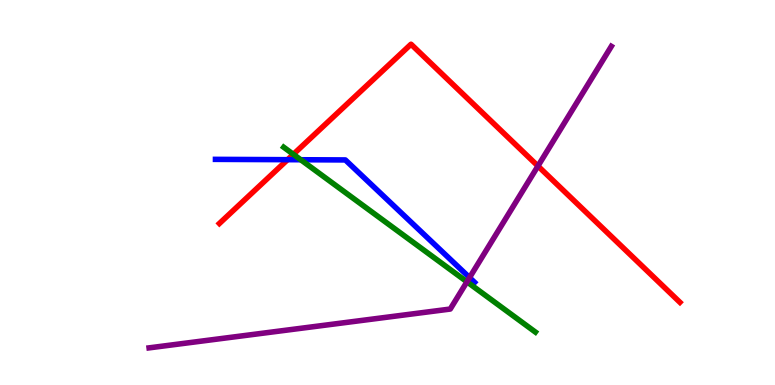[{'lines': ['blue', 'red'], 'intersections': [{'x': 3.71, 'y': 5.85}]}, {'lines': ['green', 'red'], 'intersections': [{'x': 3.79, 'y': 5.99}]}, {'lines': ['purple', 'red'], 'intersections': [{'x': 6.94, 'y': 5.69}]}, {'lines': ['blue', 'green'], 'intersections': [{'x': 3.88, 'y': 5.85}]}, {'lines': ['blue', 'purple'], 'intersections': [{'x': 6.06, 'y': 2.79}]}, {'lines': ['green', 'purple'], 'intersections': [{'x': 6.03, 'y': 2.68}]}]